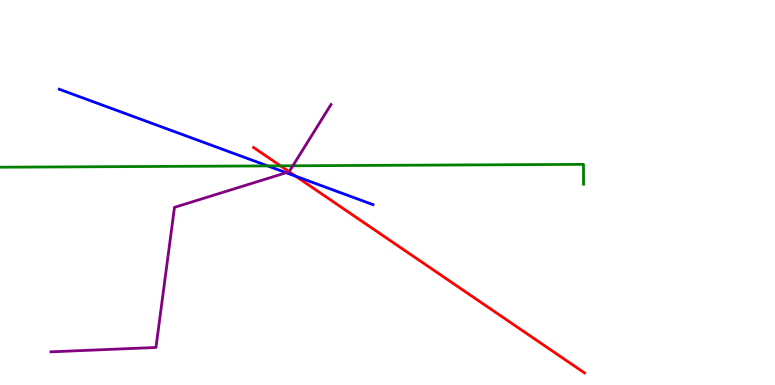[{'lines': ['blue', 'red'], 'intersections': [{'x': 3.82, 'y': 5.42}]}, {'lines': ['green', 'red'], 'intersections': [{'x': 3.62, 'y': 5.69}]}, {'lines': ['purple', 'red'], 'intersections': [{'x': 3.73, 'y': 5.54}]}, {'lines': ['blue', 'green'], 'intersections': [{'x': 3.45, 'y': 5.69}]}, {'lines': ['blue', 'purple'], 'intersections': [{'x': 3.69, 'y': 5.51}]}, {'lines': ['green', 'purple'], 'intersections': [{'x': 3.78, 'y': 5.69}]}]